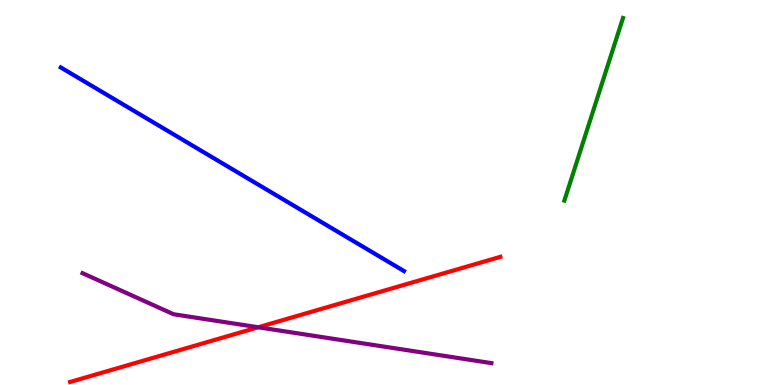[{'lines': ['blue', 'red'], 'intersections': []}, {'lines': ['green', 'red'], 'intersections': []}, {'lines': ['purple', 'red'], 'intersections': [{'x': 3.33, 'y': 1.5}]}, {'lines': ['blue', 'green'], 'intersections': []}, {'lines': ['blue', 'purple'], 'intersections': []}, {'lines': ['green', 'purple'], 'intersections': []}]